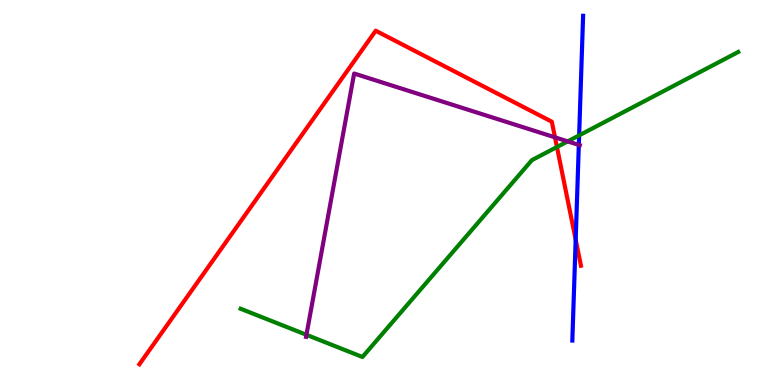[{'lines': ['blue', 'red'], 'intersections': [{'x': 7.43, 'y': 3.77}]}, {'lines': ['green', 'red'], 'intersections': [{'x': 7.19, 'y': 6.18}]}, {'lines': ['purple', 'red'], 'intersections': [{'x': 7.16, 'y': 6.43}]}, {'lines': ['blue', 'green'], 'intersections': [{'x': 7.47, 'y': 6.48}]}, {'lines': ['blue', 'purple'], 'intersections': [{'x': 7.47, 'y': 6.24}]}, {'lines': ['green', 'purple'], 'intersections': [{'x': 3.95, 'y': 1.3}, {'x': 7.32, 'y': 6.33}]}]